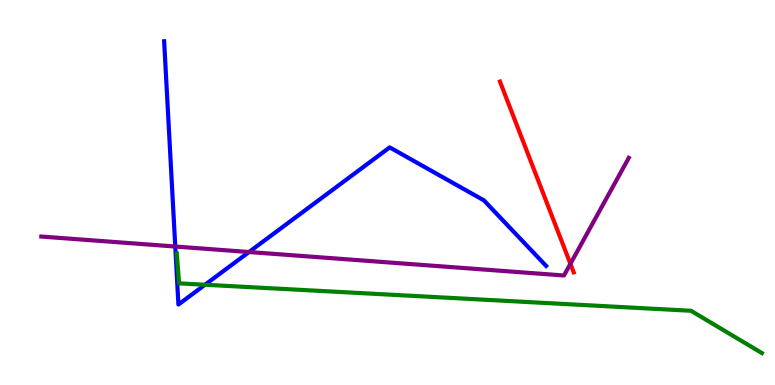[{'lines': ['blue', 'red'], 'intersections': []}, {'lines': ['green', 'red'], 'intersections': []}, {'lines': ['purple', 'red'], 'intersections': [{'x': 7.36, 'y': 3.15}]}, {'lines': ['blue', 'green'], 'intersections': [{'x': 2.65, 'y': 2.6}]}, {'lines': ['blue', 'purple'], 'intersections': [{'x': 2.26, 'y': 3.6}, {'x': 3.21, 'y': 3.45}]}, {'lines': ['green', 'purple'], 'intersections': []}]